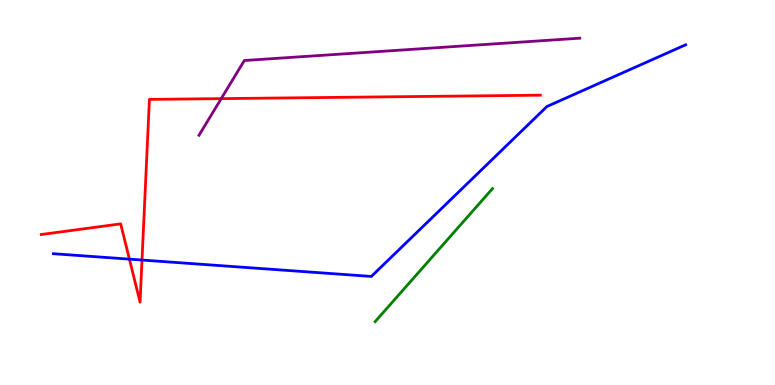[{'lines': ['blue', 'red'], 'intersections': [{'x': 1.67, 'y': 3.27}, {'x': 1.83, 'y': 3.25}]}, {'lines': ['green', 'red'], 'intersections': []}, {'lines': ['purple', 'red'], 'intersections': [{'x': 2.85, 'y': 7.44}]}, {'lines': ['blue', 'green'], 'intersections': []}, {'lines': ['blue', 'purple'], 'intersections': []}, {'lines': ['green', 'purple'], 'intersections': []}]